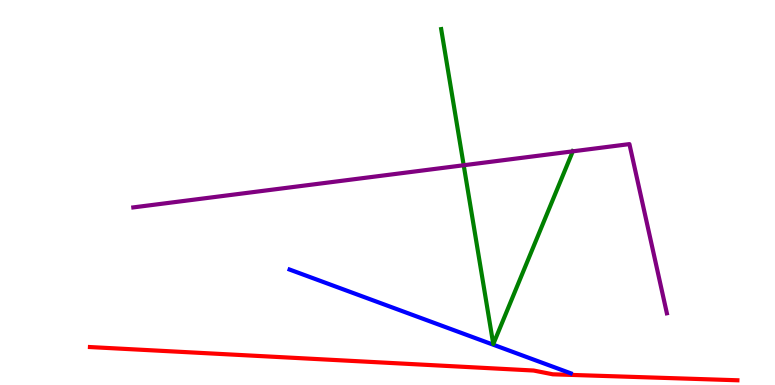[{'lines': ['blue', 'red'], 'intersections': []}, {'lines': ['green', 'red'], 'intersections': []}, {'lines': ['purple', 'red'], 'intersections': []}, {'lines': ['blue', 'green'], 'intersections': []}, {'lines': ['blue', 'purple'], 'intersections': []}, {'lines': ['green', 'purple'], 'intersections': [{'x': 5.98, 'y': 5.71}, {'x': 7.39, 'y': 6.07}]}]